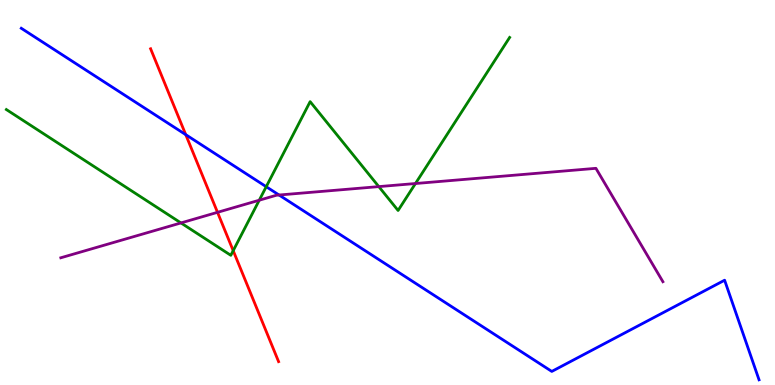[{'lines': ['blue', 'red'], 'intersections': [{'x': 2.4, 'y': 6.5}]}, {'lines': ['green', 'red'], 'intersections': [{'x': 3.01, 'y': 3.49}]}, {'lines': ['purple', 'red'], 'intersections': [{'x': 2.81, 'y': 4.49}]}, {'lines': ['blue', 'green'], 'intersections': [{'x': 3.44, 'y': 5.15}]}, {'lines': ['blue', 'purple'], 'intersections': [{'x': 3.6, 'y': 4.93}]}, {'lines': ['green', 'purple'], 'intersections': [{'x': 2.33, 'y': 4.21}, {'x': 3.35, 'y': 4.8}, {'x': 4.89, 'y': 5.15}, {'x': 5.36, 'y': 5.23}]}]